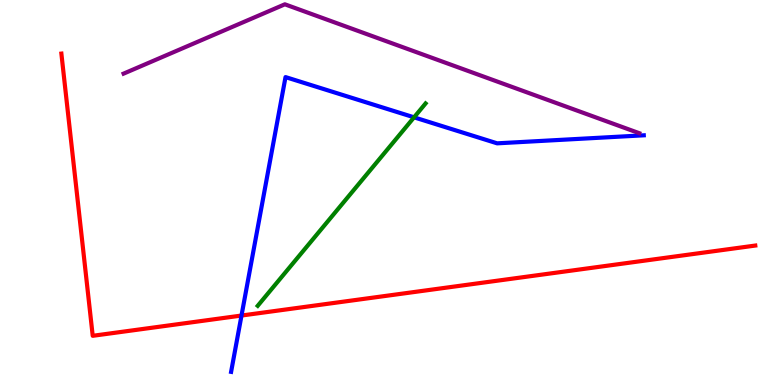[{'lines': ['blue', 'red'], 'intersections': [{'x': 3.12, 'y': 1.8}]}, {'lines': ['green', 'red'], 'intersections': []}, {'lines': ['purple', 'red'], 'intersections': []}, {'lines': ['blue', 'green'], 'intersections': [{'x': 5.34, 'y': 6.95}]}, {'lines': ['blue', 'purple'], 'intersections': []}, {'lines': ['green', 'purple'], 'intersections': []}]